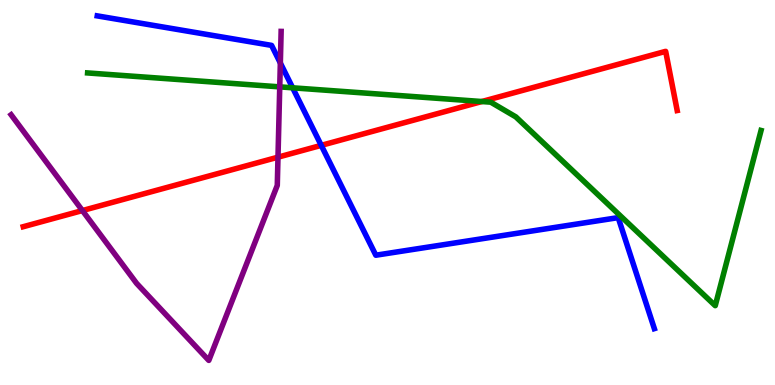[{'lines': ['blue', 'red'], 'intersections': [{'x': 4.15, 'y': 6.22}]}, {'lines': ['green', 'red'], 'intersections': [{'x': 6.22, 'y': 7.36}]}, {'lines': ['purple', 'red'], 'intersections': [{'x': 1.06, 'y': 4.53}, {'x': 3.59, 'y': 5.92}]}, {'lines': ['blue', 'green'], 'intersections': [{'x': 3.78, 'y': 7.72}]}, {'lines': ['blue', 'purple'], 'intersections': [{'x': 3.62, 'y': 8.36}]}, {'lines': ['green', 'purple'], 'intersections': [{'x': 3.61, 'y': 7.74}]}]